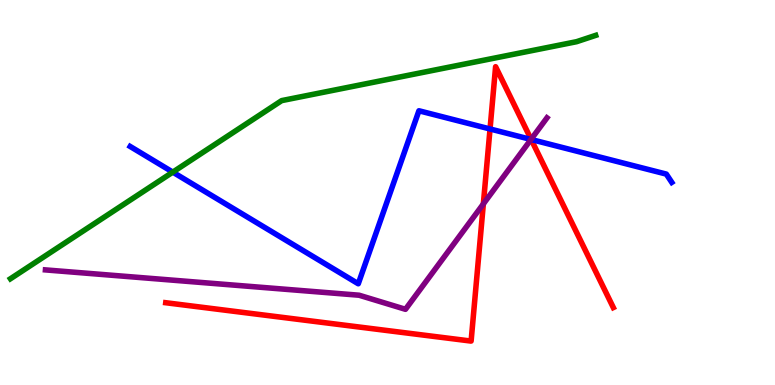[{'lines': ['blue', 'red'], 'intersections': [{'x': 6.32, 'y': 6.65}, {'x': 6.85, 'y': 6.38}]}, {'lines': ['green', 'red'], 'intersections': []}, {'lines': ['purple', 'red'], 'intersections': [{'x': 6.24, 'y': 4.7}, {'x': 6.85, 'y': 6.38}]}, {'lines': ['blue', 'green'], 'intersections': [{'x': 2.23, 'y': 5.53}]}, {'lines': ['blue', 'purple'], 'intersections': [{'x': 6.85, 'y': 6.38}]}, {'lines': ['green', 'purple'], 'intersections': []}]